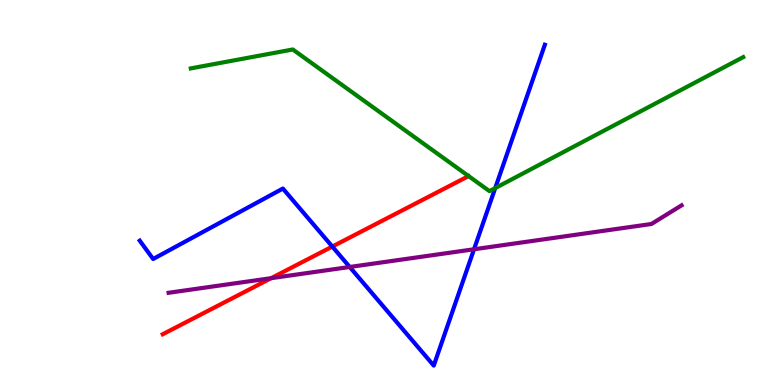[{'lines': ['blue', 'red'], 'intersections': [{'x': 4.29, 'y': 3.6}]}, {'lines': ['green', 'red'], 'intersections': []}, {'lines': ['purple', 'red'], 'intersections': [{'x': 3.5, 'y': 2.77}]}, {'lines': ['blue', 'green'], 'intersections': [{'x': 6.39, 'y': 5.11}]}, {'lines': ['blue', 'purple'], 'intersections': [{'x': 4.51, 'y': 3.07}, {'x': 6.12, 'y': 3.53}]}, {'lines': ['green', 'purple'], 'intersections': []}]